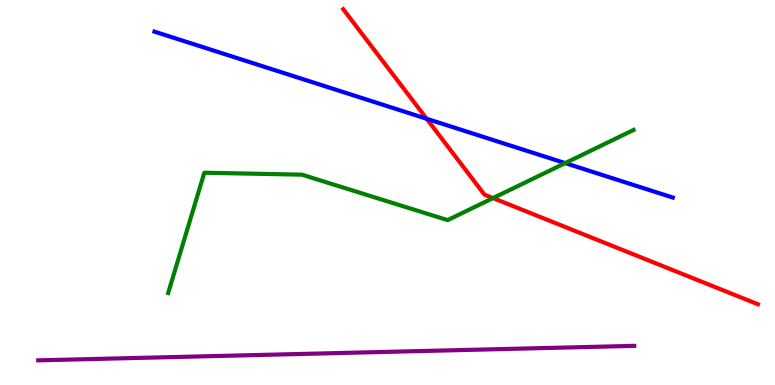[{'lines': ['blue', 'red'], 'intersections': [{'x': 5.51, 'y': 6.92}]}, {'lines': ['green', 'red'], 'intersections': [{'x': 6.36, 'y': 4.85}]}, {'lines': ['purple', 'red'], 'intersections': []}, {'lines': ['blue', 'green'], 'intersections': [{'x': 7.29, 'y': 5.76}]}, {'lines': ['blue', 'purple'], 'intersections': []}, {'lines': ['green', 'purple'], 'intersections': []}]